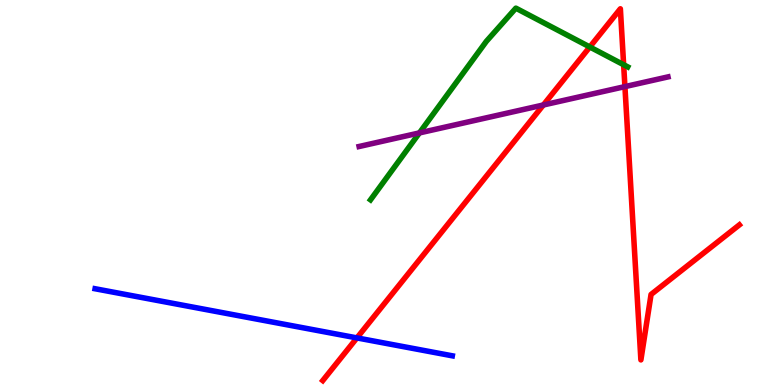[{'lines': ['blue', 'red'], 'intersections': [{'x': 4.61, 'y': 1.22}]}, {'lines': ['green', 'red'], 'intersections': [{'x': 7.61, 'y': 8.78}, {'x': 8.05, 'y': 8.32}]}, {'lines': ['purple', 'red'], 'intersections': [{'x': 7.01, 'y': 7.27}, {'x': 8.06, 'y': 7.75}]}, {'lines': ['blue', 'green'], 'intersections': []}, {'lines': ['blue', 'purple'], 'intersections': []}, {'lines': ['green', 'purple'], 'intersections': [{'x': 5.41, 'y': 6.55}]}]